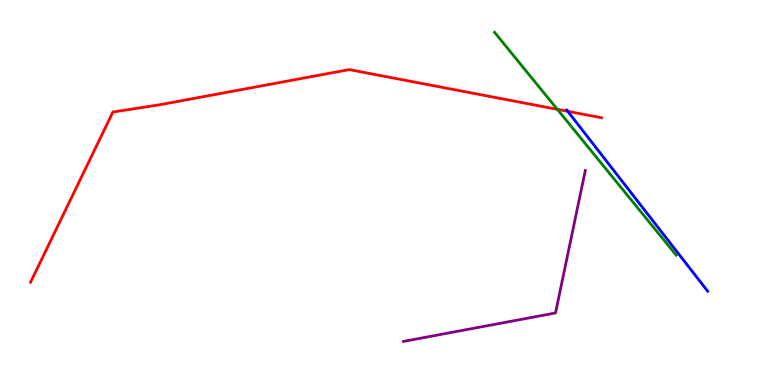[{'lines': ['blue', 'red'], 'intersections': [{'x': 7.33, 'y': 7.11}]}, {'lines': ['green', 'red'], 'intersections': [{'x': 7.19, 'y': 7.16}]}, {'lines': ['purple', 'red'], 'intersections': []}, {'lines': ['blue', 'green'], 'intersections': []}, {'lines': ['blue', 'purple'], 'intersections': []}, {'lines': ['green', 'purple'], 'intersections': []}]